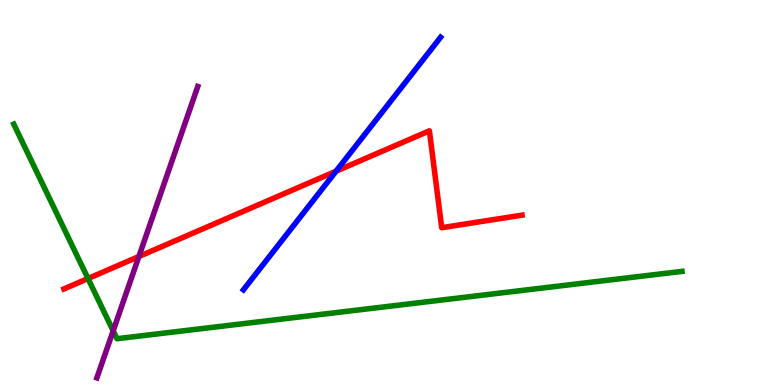[{'lines': ['blue', 'red'], 'intersections': [{'x': 4.34, 'y': 5.55}]}, {'lines': ['green', 'red'], 'intersections': [{'x': 1.14, 'y': 2.77}]}, {'lines': ['purple', 'red'], 'intersections': [{'x': 1.79, 'y': 3.34}]}, {'lines': ['blue', 'green'], 'intersections': []}, {'lines': ['blue', 'purple'], 'intersections': []}, {'lines': ['green', 'purple'], 'intersections': [{'x': 1.46, 'y': 1.41}]}]